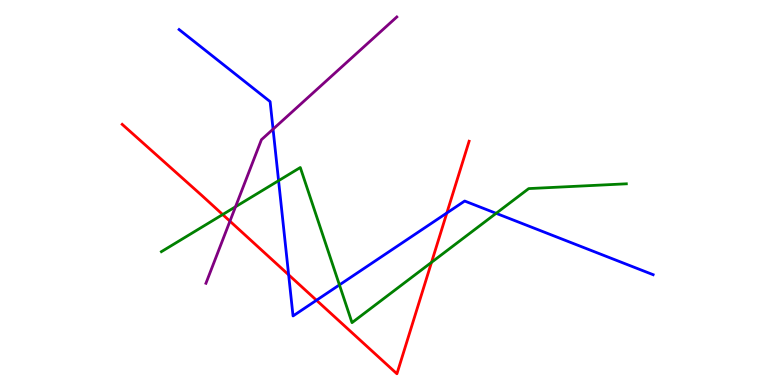[{'lines': ['blue', 'red'], 'intersections': [{'x': 3.72, 'y': 2.86}, {'x': 4.08, 'y': 2.2}, {'x': 5.77, 'y': 4.47}]}, {'lines': ['green', 'red'], 'intersections': [{'x': 2.87, 'y': 4.43}, {'x': 5.57, 'y': 3.19}]}, {'lines': ['purple', 'red'], 'intersections': [{'x': 2.97, 'y': 4.26}]}, {'lines': ['blue', 'green'], 'intersections': [{'x': 3.59, 'y': 5.31}, {'x': 4.38, 'y': 2.6}, {'x': 6.4, 'y': 4.46}]}, {'lines': ['blue', 'purple'], 'intersections': [{'x': 3.52, 'y': 6.65}]}, {'lines': ['green', 'purple'], 'intersections': [{'x': 3.04, 'y': 4.63}]}]